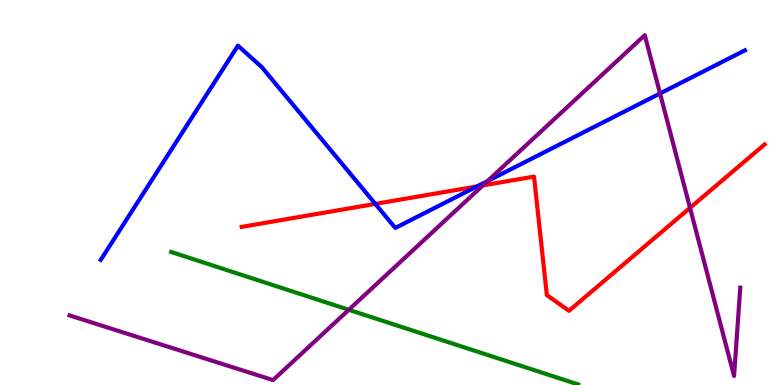[{'lines': ['blue', 'red'], 'intersections': [{'x': 4.84, 'y': 4.7}, {'x': 6.16, 'y': 5.16}]}, {'lines': ['green', 'red'], 'intersections': []}, {'lines': ['purple', 'red'], 'intersections': [{'x': 6.23, 'y': 5.18}, {'x': 8.9, 'y': 4.6}]}, {'lines': ['blue', 'green'], 'intersections': []}, {'lines': ['blue', 'purple'], 'intersections': [{'x': 6.29, 'y': 5.3}, {'x': 8.52, 'y': 7.57}]}, {'lines': ['green', 'purple'], 'intersections': [{'x': 4.5, 'y': 1.95}]}]